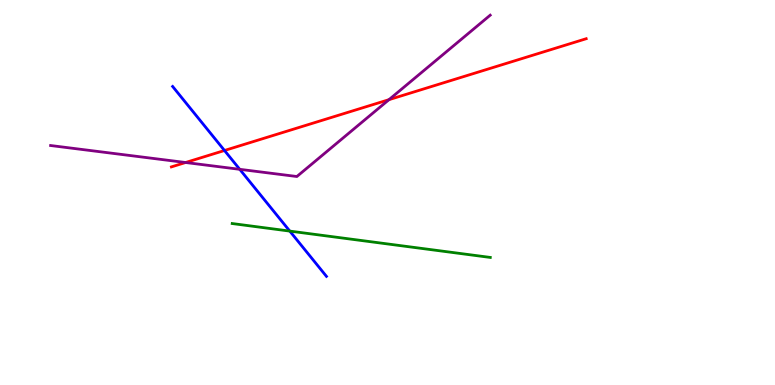[{'lines': ['blue', 'red'], 'intersections': [{'x': 2.9, 'y': 6.09}]}, {'lines': ['green', 'red'], 'intersections': []}, {'lines': ['purple', 'red'], 'intersections': [{'x': 2.39, 'y': 5.78}, {'x': 5.02, 'y': 7.41}]}, {'lines': ['blue', 'green'], 'intersections': [{'x': 3.74, 'y': 4.0}]}, {'lines': ['blue', 'purple'], 'intersections': [{'x': 3.09, 'y': 5.6}]}, {'lines': ['green', 'purple'], 'intersections': []}]